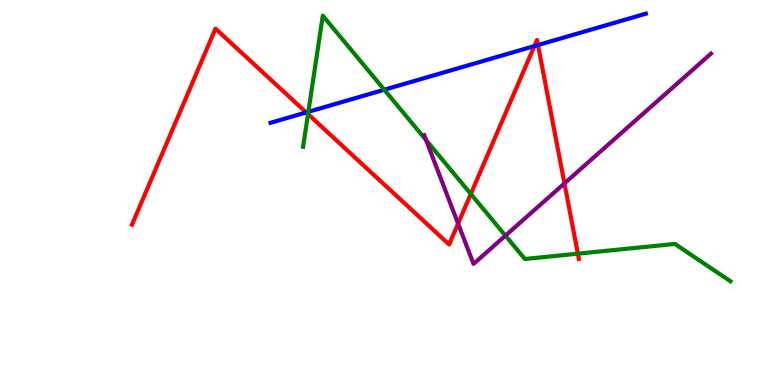[{'lines': ['blue', 'red'], 'intersections': [{'x': 3.95, 'y': 7.08}, {'x': 6.9, 'y': 8.8}, {'x': 6.94, 'y': 8.83}]}, {'lines': ['green', 'red'], 'intersections': [{'x': 3.97, 'y': 7.04}, {'x': 6.08, 'y': 4.96}, {'x': 7.46, 'y': 3.41}]}, {'lines': ['purple', 'red'], 'intersections': [{'x': 5.91, 'y': 4.19}, {'x': 7.28, 'y': 5.24}]}, {'lines': ['blue', 'green'], 'intersections': [{'x': 3.98, 'y': 7.1}, {'x': 4.96, 'y': 7.67}]}, {'lines': ['blue', 'purple'], 'intersections': []}, {'lines': ['green', 'purple'], 'intersections': [{'x': 5.5, 'y': 6.36}, {'x': 6.52, 'y': 3.88}]}]